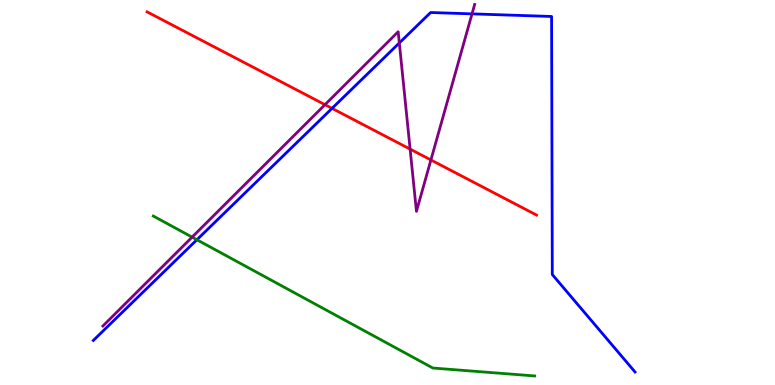[{'lines': ['blue', 'red'], 'intersections': [{'x': 4.28, 'y': 7.19}]}, {'lines': ['green', 'red'], 'intersections': []}, {'lines': ['purple', 'red'], 'intersections': [{'x': 4.19, 'y': 7.28}, {'x': 5.29, 'y': 6.13}, {'x': 5.56, 'y': 5.85}]}, {'lines': ['blue', 'green'], 'intersections': [{'x': 2.54, 'y': 3.77}]}, {'lines': ['blue', 'purple'], 'intersections': [{'x': 5.15, 'y': 8.88}, {'x': 6.09, 'y': 9.64}]}, {'lines': ['green', 'purple'], 'intersections': [{'x': 2.48, 'y': 3.84}]}]